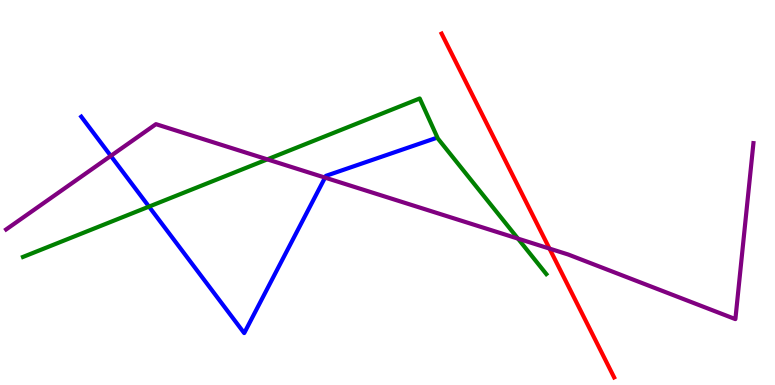[{'lines': ['blue', 'red'], 'intersections': []}, {'lines': ['green', 'red'], 'intersections': []}, {'lines': ['purple', 'red'], 'intersections': [{'x': 7.09, 'y': 3.54}]}, {'lines': ['blue', 'green'], 'intersections': [{'x': 1.92, 'y': 4.63}]}, {'lines': ['blue', 'purple'], 'intersections': [{'x': 1.43, 'y': 5.95}, {'x': 4.19, 'y': 5.39}]}, {'lines': ['green', 'purple'], 'intersections': [{'x': 3.45, 'y': 5.86}, {'x': 6.68, 'y': 3.8}]}]